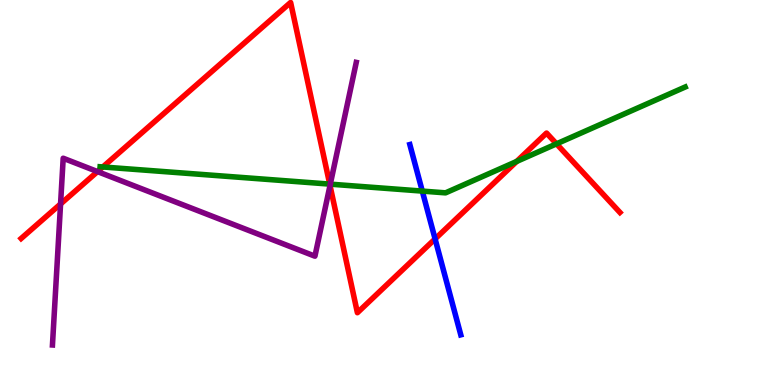[{'lines': ['blue', 'red'], 'intersections': [{'x': 5.61, 'y': 3.79}]}, {'lines': ['green', 'red'], 'intersections': [{'x': 1.33, 'y': 5.66}, {'x': 4.25, 'y': 5.22}, {'x': 6.67, 'y': 5.81}, {'x': 7.18, 'y': 6.26}]}, {'lines': ['purple', 'red'], 'intersections': [{'x': 0.782, 'y': 4.7}, {'x': 1.26, 'y': 5.54}, {'x': 4.26, 'y': 5.18}]}, {'lines': ['blue', 'green'], 'intersections': [{'x': 5.45, 'y': 5.04}]}, {'lines': ['blue', 'purple'], 'intersections': []}, {'lines': ['green', 'purple'], 'intersections': [{'x': 4.26, 'y': 5.22}]}]